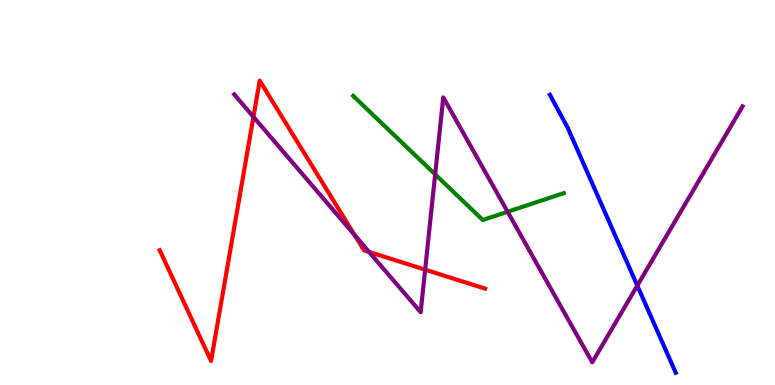[{'lines': ['blue', 'red'], 'intersections': []}, {'lines': ['green', 'red'], 'intersections': []}, {'lines': ['purple', 'red'], 'intersections': [{'x': 3.27, 'y': 6.96}, {'x': 4.57, 'y': 3.9}, {'x': 4.76, 'y': 3.46}, {'x': 5.49, 'y': 3.0}]}, {'lines': ['blue', 'green'], 'intersections': []}, {'lines': ['blue', 'purple'], 'intersections': [{'x': 8.22, 'y': 2.58}]}, {'lines': ['green', 'purple'], 'intersections': [{'x': 5.62, 'y': 5.47}, {'x': 6.55, 'y': 4.5}]}]